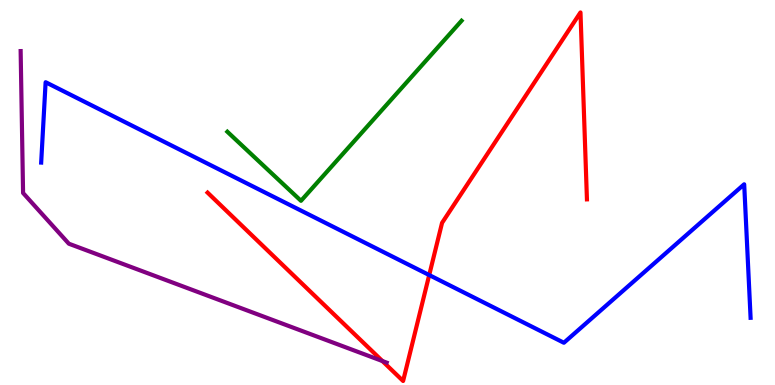[{'lines': ['blue', 'red'], 'intersections': [{'x': 5.54, 'y': 2.86}]}, {'lines': ['green', 'red'], 'intersections': []}, {'lines': ['purple', 'red'], 'intersections': [{'x': 4.93, 'y': 0.622}]}, {'lines': ['blue', 'green'], 'intersections': []}, {'lines': ['blue', 'purple'], 'intersections': []}, {'lines': ['green', 'purple'], 'intersections': []}]